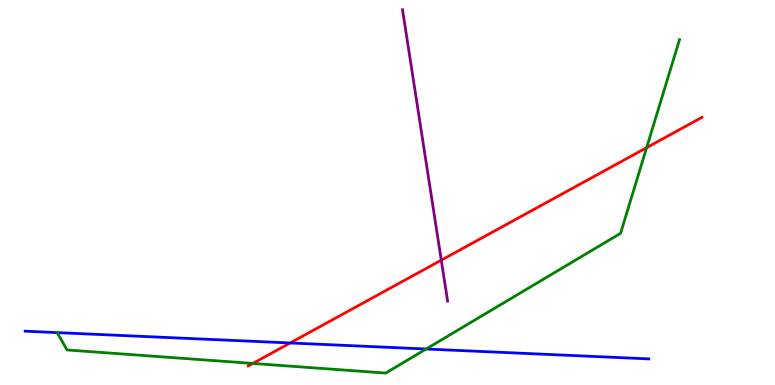[{'lines': ['blue', 'red'], 'intersections': [{'x': 3.74, 'y': 1.09}]}, {'lines': ['green', 'red'], 'intersections': [{'x': 3.26, 'y': 0.56}, {'x': 8.34, 'y': 6.16}]}, {'lines': ['purple', 'red'], 'intersections': [{'x': 5.69, 'y': 3.24}]}, {'lines': ['blue', 'green'], 'intersections': [{'x': 5.5, 'y': 0.935}]}, {'lines': ['blue', 'purple'], 'intersections': []}, {'lines': ['green', 'purple'], 'intersections': []}]